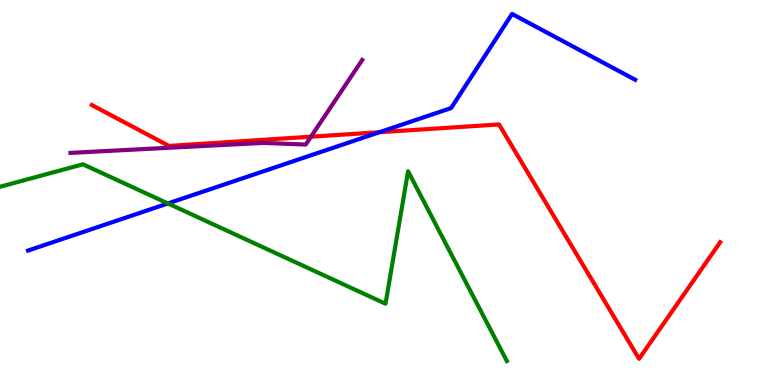[{'lines': ['blue', 'red'], 'intersections': [{'x': 4.9, 'y': 6.57}]}, {'lines': ['green', 'red'], 'intersections': []}, {'lines': ['purple', 'red'], 'intersections': [{'x': 4.01, 'y': 6.45}]}, {'lines': ['blue', 'green'], 'intersections': [{'x': 2.17, 'y': 4.72}]}, {'lines': ['blue', 'purple'], 'intersections': []}, {'lines': ['green', 'purple'], 'intersections': []}]